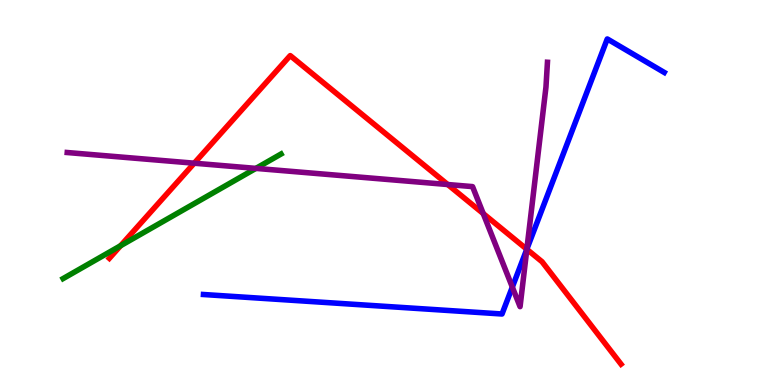[{'lines': ['blue', 'red'], 'intersections': [{'x': 6.8, 'y': 3.53}]}, {'lines': ['green', 'red'], 'intersections': [{'x': 1.56, 'y': 3.62}]}, {'lines': ['purple', 'red'], 'intersections': [{'x': 2.51, 'y': 5.76}, {'x': 5.78, 'y': 5.21}, {'x': 6.24, 'y': 4.45}, {'x': 6.8, 'y': 3.53}]}, {'lines': ['blue', 'green'], 'intersections': []}, {'lines': ['blue', 'purple'], 'intersections': [{'x': 6.61, 'y': 2.54}, {'x': 6.8, 'y': 3.53}]}, {'lines': ['green', 'purple'], 'intersections': [{'x': 3.3, 'y': 5.63}]}]